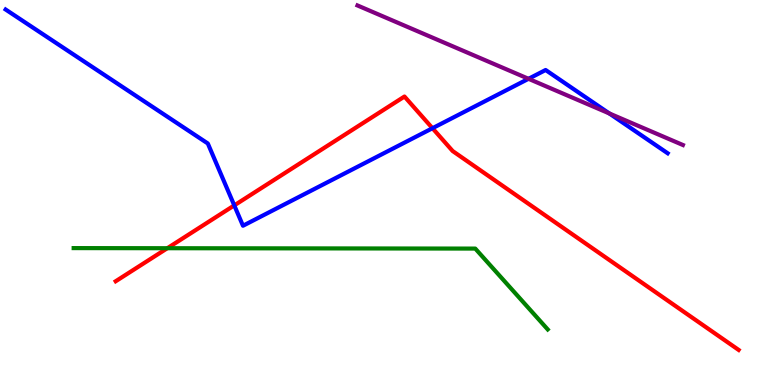[{'lines': ['blue', 'red'], 'intersections': [{'x': 3.02, 'y': 4.67}, {'x': 5.58, 'y': 6.67}]}, {'lines': ['green', 'red'], 'intersections': [{'x': 2.16, 'y': 3.55}]}, {'lines': ['purple', 'red'], 'intersections': []}, {'lines': ['blue', 'green'], 'intersections': []}, {'lines': ['blue', 'purple'], 'intersections': [{'x': 6.82, 'y': 7.95}, {'x': 7.86, 'y': 7.05}]}, {'lines': ['green', 'purple'], 'intersections': []}]